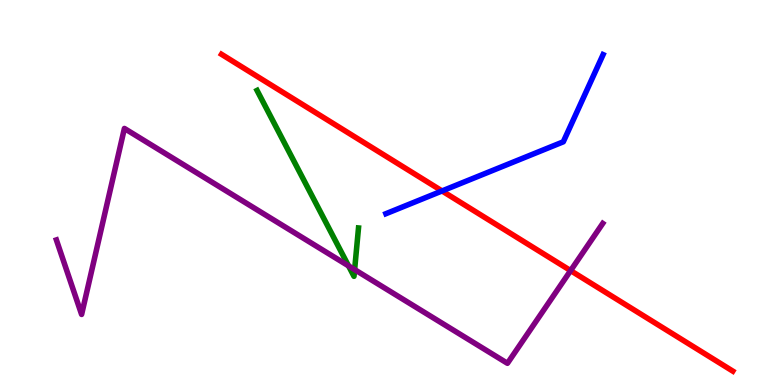[{'lines': ['blue', 'red'], 'intersections': [{'x': 5.7, 'y': 5.04}]}, {'lines': ['green', 'red'], 'intersections': []}, {'lines': ['purple', 'red'], 'intersections': [{'x': 7.36, 'y': 2.97}]}, {'lines': ['blue', 'green'], 'intersections': []}, {'lines': ['blue', 'purple'], 'intersections': []}, {'lines': ['green', 'purple'], 'intersections': [{'x': 4.5, 'y': 3.09}, {'x': 4.58, 'y': 3.0}]}]